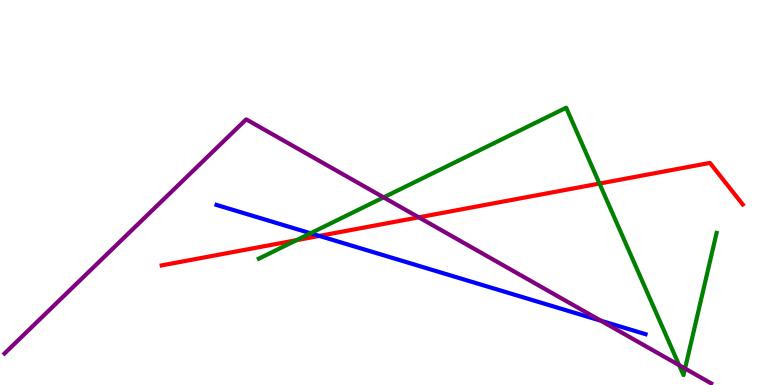[{'lines': ['blue', 'red'], 'intersections': [{'x': 4.12, 'y': 3.87}]}, {'lines': ['green', 'red'], 'intersections': [{'x': 3.82, 'y': 3.76}, {'x': 7.74, 'y': 5.23}]}, {'lines': ['purple', 'red'], 'intersections': [{'x': 5.4, 'y': 4.35}]}, {'lines': ['blue', 'green'], 'intersections': [{'x': 4.01, 'y': 3.94}]}, {'lines': ['blue', 'purple'], 'intersections': [{'x': 7.75, 'y': 1.67}]}, {'lines': ['green', 'purple'], 'intersections': [{'x': 4.95, 'y': 4.87}, {'x': 8.76, 'y': 0.515}, {'x': 8.84, 'y': 0.428}]}]